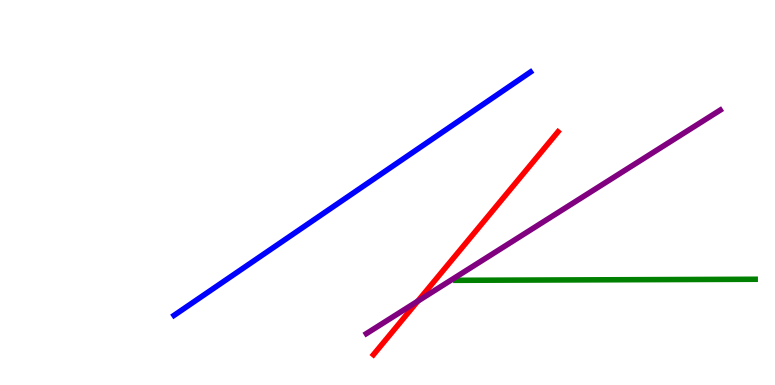[{'lines': ['blue', 'red'], 'intersections': []}, {'lines': ['green', 'red'], 'intersections': []}, {'lines': ['purple', 'red'], 'intersections': [{'x': 5.39, 'y': 2.18}]}, {'lines': ['blue', 'green'], 'intersections': []}, {'lines': ['blue', 'purple'], 'intersections': []}, {'lines': ['green', 'purple'], 'intersections': []}]